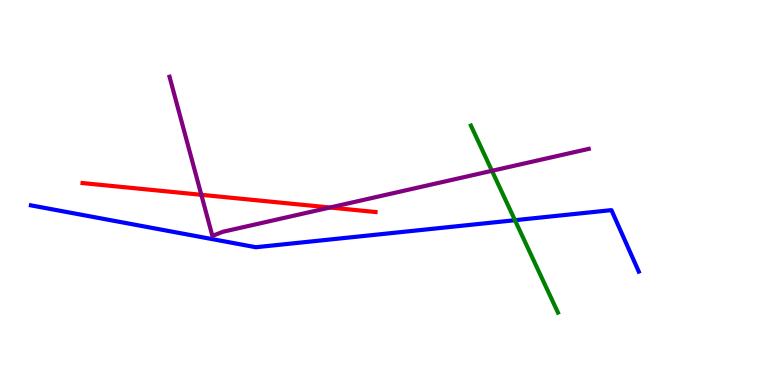[{'lines': ['blue', 'red'], 'intersections': []}, {'lines': ['green', 'red'], 'intersections': []}, {'lines': ['purple', 'red'], 'intersections': [{'x': 2.6, 'y': 4.94}, {'x': 4.26, 'y': 4.61}]}, {'lines': ['blue', 'green'], 'intersections': [{'x': 6.64, 'y': 4.28}]}, {'lines': ['blue', 'purple'], 'intersections': []}, {'lines': ['green', 'purple'], 'intersections': [{'x': 6.35, 'y': 5.56}]}]